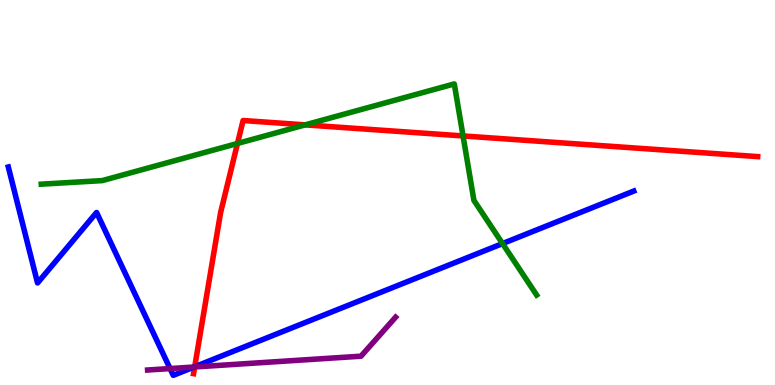[{'lines': ['blue', 'red'], 'intersections': [{'x': 2.51, 'y': 0.474}]}, {'lines': ['green', 'red'], 'intersections': [{'x': 3.06, 'y': 6.27}, {'x': 3.94, 'y': 6.76}, {'x': 5.97, 'y': 6.47}]}, {'lines': ['purple', 'red'], 'intersections': [{'x': 2.51, 'y': 0.468}]}, {'lines': ['blue', 'green'], 'intersections': [{'x': 6.48, 'y': 3.67}]}, {'lines': ['blue', 'purple'], 'intersections': [{'x': 2.19, 'y': 0.427}, {'x': 2.5, 'y': 0.467}]}, {'lines': ['green', 'purple'], 'intersections': []}]